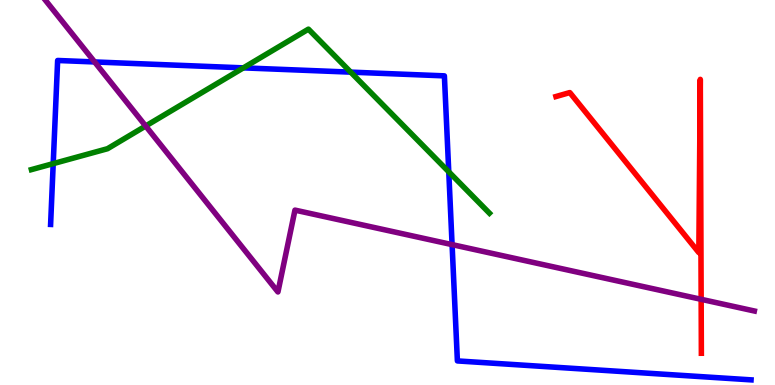[{'lines': ['blue', 'red'], 'intersections': []}, {'lines': ['green', 'red'], 'intersections': []}, {'lines': ['purple', 'red'], 'intersections': [{'x': 9.05, 'y': 2.23}]}, {'lines': ['blue', 'green'], 'intersections': [{'x': 0.687, 'y': 5.75}, {'x': 3.14, 'y': 8.24}, {'x': 4.53, 'y': 8.13}, {'x': 5.79, 'y': 5.54}]}, {'lines': ['blue', 'purple'], 'intersections': [{'x': 1.22, 'y': 8.39}, {'x': 5.83, 'y': 3.65}]}, {'lines': ['green', 'purple'], 'intersections': [{'x': 1.88, 'y': 6.73}]}]